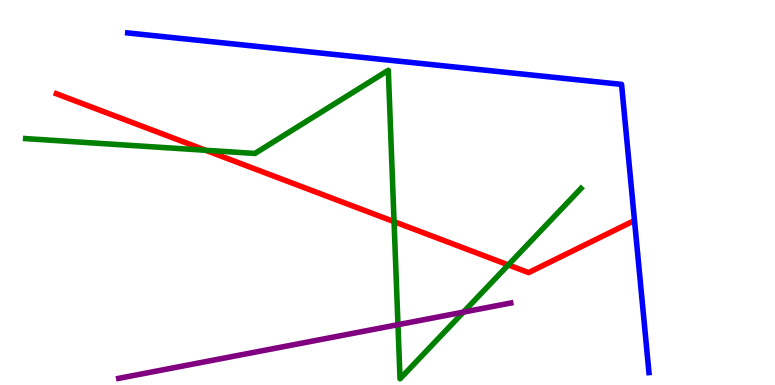[{'lines': ['blue', 'red'], 'intersections': []}, {'lines': ['green', 'red'], 'intersections': [{'x': 2.65, 'y': 6.1}, {'x': 5.08, 'y': 4.24}, {'x': 6.56, 'y': 3.12}]}, {'lines': ['purple', 'red'], 'intersections': []}, {'lines': ['blue', 'green'], 'intersections': []}, {'lines': ['blue', 'purple'], 'intersections': []}, {'lines': ['green', 'purple'], 'intersections': [{'x': 5.14, 'y': 1.57}, {'x': 5.98, 'y': 1.89}]}]